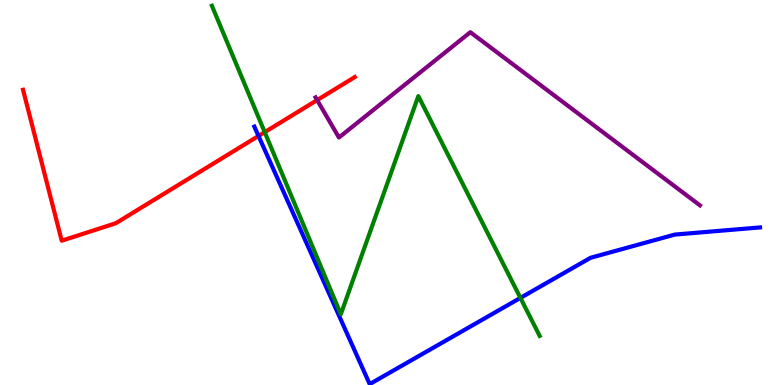[{'lines': ['blue', 'red'], 'intersections': [{'x': 3.34, 'y': 6.47}]}, {'lines': ['green', 'red'], 'intersections': [{'x': 3.42, 'y': 6.57}]}, {'lines': ['purple', 'red'], 'intersections': [{'x': 4.09, 'y': 7.4}]}, {'lines': ['blue', 'green'], 'intersections': [{'x': 6.72, 'y': 2.26}]}, {'lines': ['blue', 'purple'], 'intersections': []}, {'lines': ['green', 'purple'], 'intersections': []}]